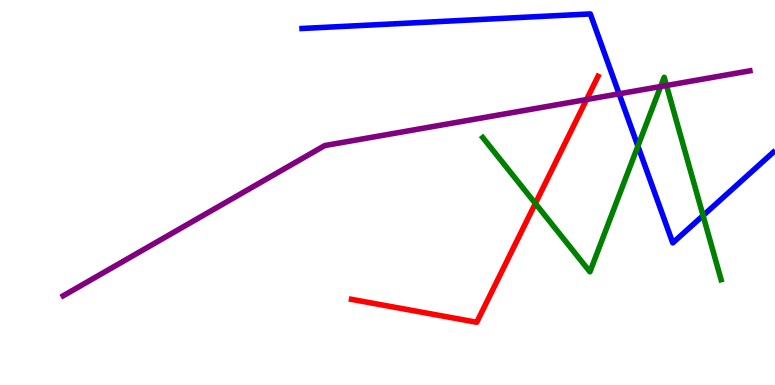[{'lines': ['blue', 'red'], 'intersections': []}, {'lines': ['green', 'red'], 'intersections': [{'x': 6.91, 'y': 4.72}]}, {'lines': ['purple', 'red'], 'intersections': [{'x': 7.57, 'y': 7.41}]}, {'lines': ['blue', 'green'], 'intersections': [{'x': 8.23, 'y': 6.21}, {'x': 9.07, 'y': 4.4}]}, {'lines': ['blue', 'purple'], 'intersections': [{'x': 7.99, 'y': 7.56}]}, {'lines': ['green', 'purple'], 'intersections': [{'x': 8.52, 'y': 7.75}, {'x': 8.6, 'y': 7.78}]}]